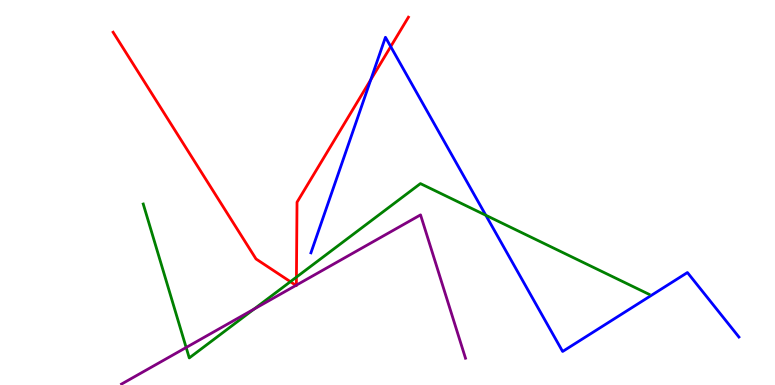[{'lines': ['blue', 'red'], 'intersections': [{'x': 4.78, 'y': 7.93}, {'x': 5.04, 'y': 8.79}]}, {'lines': ['green', 'red'], 'intersections': [{'x': 3.75, 'y': 2.68}, {'x': 3.82, 'y': 2.8}]}, {'lines': ['purple', 'red'], 'intersections': [{'x': 3.82, 'y': 2.59}, {'x': 3.82, 'y': 2.59}]}, {'lines': ['blue', 'green'], 'intersections': [{'x': 6.27, 'y': 4.41}]}, {'lines': ['blue', 'purple'], 'intersections': []}, {'lines': ['green', 'purple'], 'intersections': [{'x': 2.4, 'y': 0.974}, {'x': 3.28, 'y': 1.97}]}]